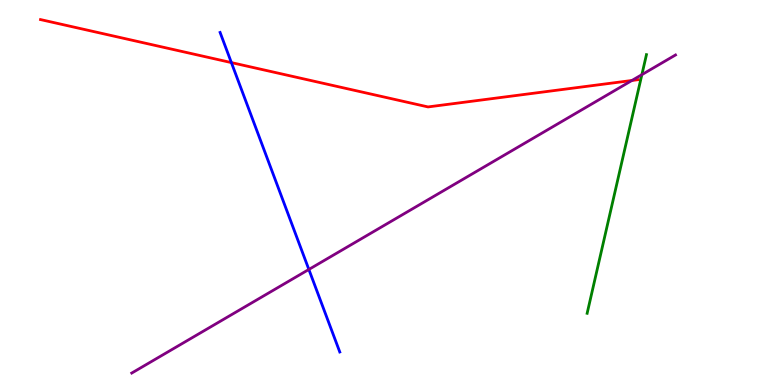[{'lines': ['blue', 'red'], 'intersections': [{'x': 2.99, 'y': 8.37}]}, {'lines': ['green', 'red'], 'intersections': []}, {'lines': ['purple', 'red'], 'intersections': [{'x': 8.15, 'y': 7.91}]}, {'lines': ['blue', 'green'], 'intersections': []}, {'lines': ['blue', 'purple'], 'intersections': [{'x': 3.99, 'y': 3.0}]}, {'lines': ['green', 'purple'], 'intersections': [{'x': 8.28, 'y': 8.06}]}]